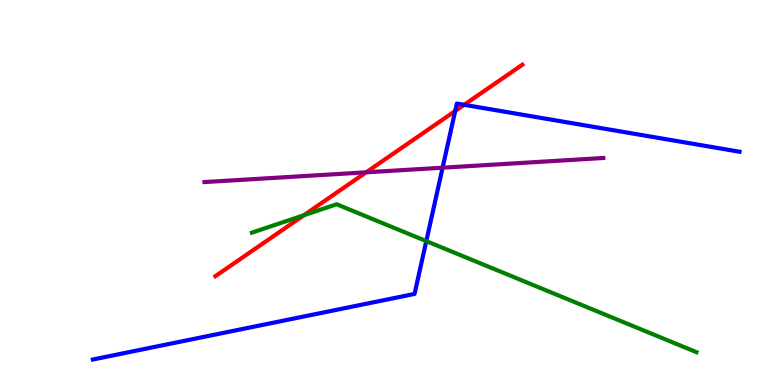[{'lines': ['blue', 'red'], 'intersections': [{'x': 5.87, 'y': 7.12}, {'x': 5.99, 'y': 7.28}]}, {'lines': ['green', 'red'], 'intersections': [{'x': 3.92, 'y': 4.41}]}, {'lines': ['purple', 'red'], 'intersections': [{'x': 4.72, 'y': 5.52}]}, {'lines': ['blue', 'green'], 'intersections': [{'x': 5.5, 'y': 3.74}]}, {'lines': ['blue', 'purple'], 'intersections': [{'x': 5.71, 'y': 5.64}]}, {'lines': ['green', 'purple'], 'intersections': []}]